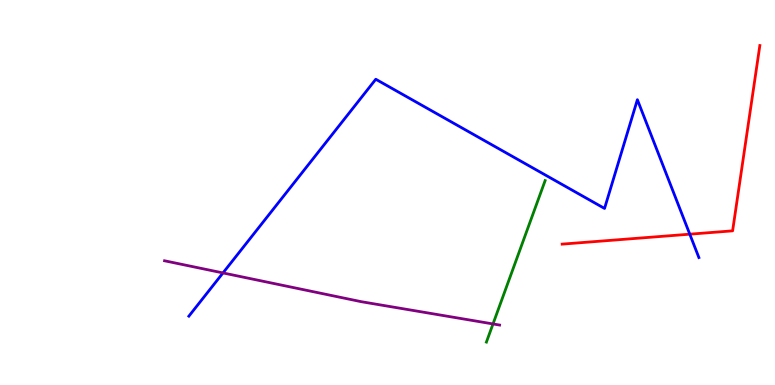[{'lines': ['blue', 'red'], 'intersections': [{'x': 8.9, 'y': 3.92}]}, {'lines': ['green', 'red'], 'intersections': []}, {'lines': ['purple', 'red'], 'intersections': []}, {'lines': ['blue', 'green'], 'intersections': []}, {'lines': ['blue', 'purple'], 'intersections': [{'x': 2.88, 'y': 2.91}]}, {'lines': ['green', 'purple'], 'intersections': [{'x': 6.36, 'y': 1.59}]}]